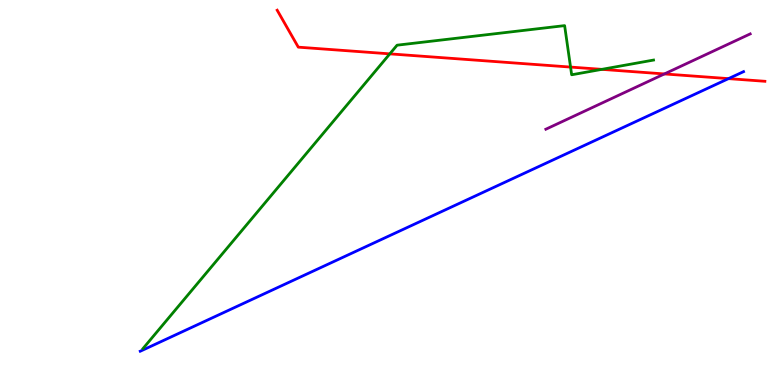[{'lines': ['blue', 'red'], 'intersections': [{'x': 9.4, 'y': 7.96}]}, {'lines': ['green', 'red'], 'intersections': [{'x': 5.03, 'y': 8.6}, {'x': 7.36, 'y': 8.26}, {'x': 7.77, 'y': 8.2}]}, {'lines': ['purple', 'red'], 'intersections': [{'x': 8.57, 'y': 8.08}]}, {'lines': ['blue', 'green'], 'intersections': []}, {'lines': ['blue', 'purple'], 'intersections': []}, {'lines': ['green', 'purple'], 'intersections': []}]